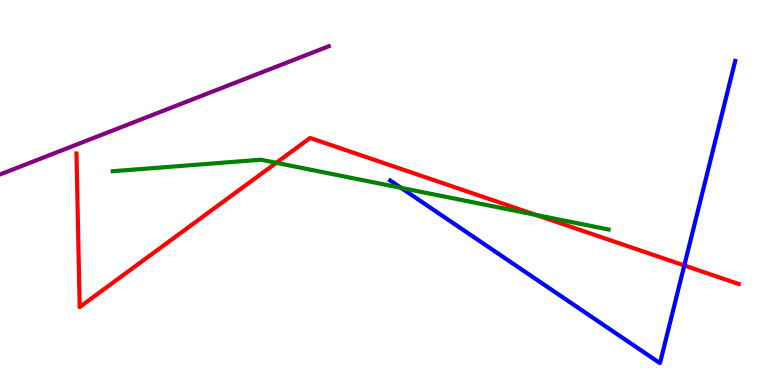[{'lines': ['blue', 'red'], 'intersections': [{'x': 8.83, 'y': 3.1}]}, {'lines': ['green', 'red'], 'intersections': [{'x': 3.56, 'y': 5.77}, {'x': 6.92, 'y': 4.42}]}, {'lines': ['purple', 'red'], 'intersections': []}, {'lines': ['blue', 'green'], 'intersections': [{'x': 5.18, 'y': 5.12}]}, {'lines': ['blue', 'purple'], 'intersections': []}, {'lines': ['green', 'purple'], 'intersections': []}]